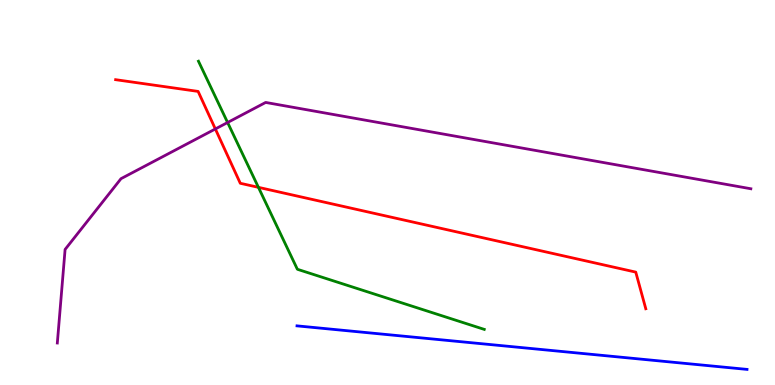[{'lines': ['blue', 'red'], 'intersections': []}, {'lines': ['green', 'red'], 'intersections': [{'x': 3.33, 'y': 5.13}]}, {'lines': ['purple', 'red'], 'intersections': [{'x': 2.78, 'y': 6.65}]}, {'lines': ['blue', 'green'], 'intersections': []}, {'lines': ['blue', 'purple'], 'intersections': []}, {'lines': ['green', 'purple'], 'intersections': [{'x': 2.94, 'y': 6.82}]}]